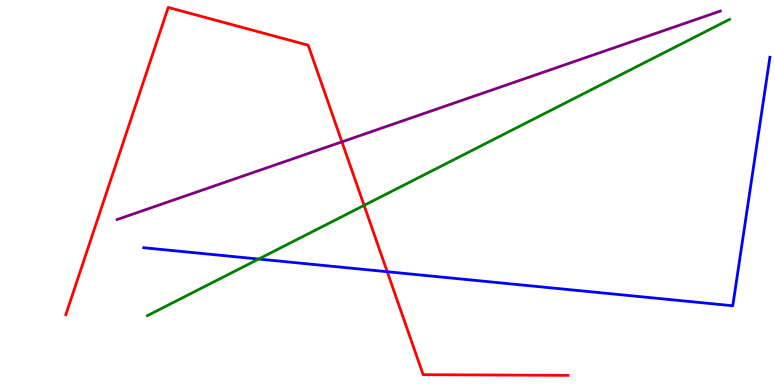[{'lines': ['blue', 'red'], 'intersections': [{'x': 5.0, 'y': 2.94}]}, {'lines': ['green', 'red'], 'intersections': [{'x': 4.7, 'y': 4.67}]}, {'lines': ['purple', 'red'], 'intersections': [{'x': 4.41, 'y': 6.32}]}, {'lines': ['blue', 'green'], 'intersections': [{'x': 3.34, 'y': 3.27}]}, {'lines': ['blue', 'purple'], 'intersections': []}, {'lines': ['green', 'purple'], 'intersections': []}]